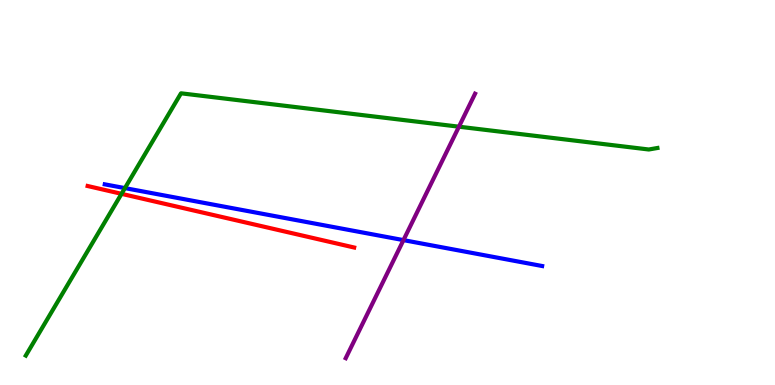[{'lines': ['blue', 'red'], 'intersections': []}, {'lines': ['green', 'red'], 'intersections': [{'x': 1.57, 'y': 4.97}]}, {'lines': ['purple', 'red'], 'intersections': []}, {'lines': ['blue', 'green'], 'intersections': [{'x': 1.61, 'y': 5.11}]}, {'lines': ['blue', 'purple'], 'intersections': [{'x': 5.21, 'y': 3.76}]}, {'lines': ['green', 'purple'], 'intersections': [{'x': 5.92, 'y': 6.71}]}]